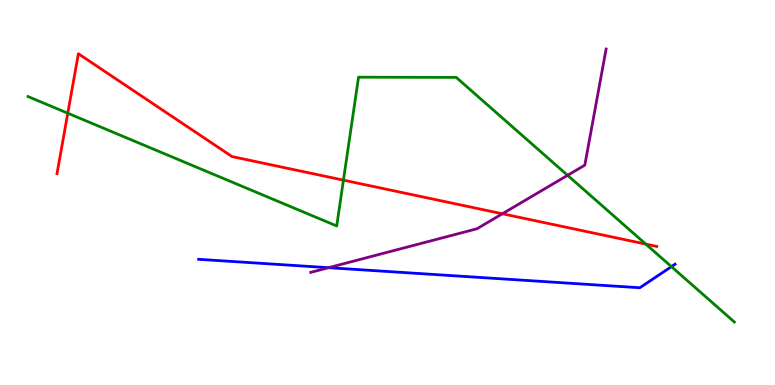[{'lines': ['blue', 'red'], 'intersections': []}, {'lines': ['green', 'red'], 'intersections': [{'x': 0.875, 'y': 7.06}, {'x': 4.43, 'y': 5.32}, {'x': 8.33, 'y': 3.66}]}, {'lines': ['purple', 'red'], 'intersections': [{'x': 6.48, 'y': 4.45}]}, {'lines': ['blue', 'green'], 'intersections': [{'x': 8.66, 'y': 3.07}]}, {'lines': ['blue', 'purple'], 'intersections': [{'x': 4.24, 'y': 3.05}]}, {'lines': ['green', 'purple'], 'intersections': [{'x': 7.32, 'y': 5.45}]}]